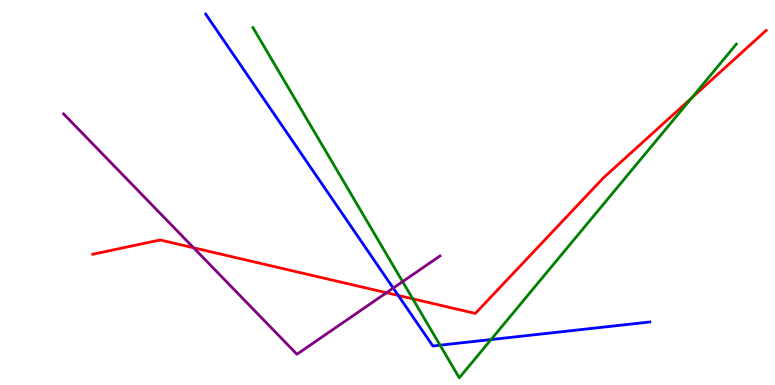[{'lines': ['blue', 'red'], 'intersections': [{'x': 5.14, 'y': 2.33}]}, {'lines': ['green', 'red'], 'intersections': [{'x': 5.33, 'y': 2.24}, {'x': 8.93, 'y': 7.46}]}, {'lines': ['purple', 'red'], 'intersections': [{'x': 2.5, 'y': 3.56}, {'x': 4.99, 'y': 2.4}]}, {'lines': ['blue', 'green'], 'intersections': [{'x': 5.68, 'y': 1.03}, {'x': 6.34, 'y': 1.18}]}, {'lines': ['blue', 'purple'], 'intersections': [{'x': 5.07, 'y': 2.52}]}, {'lines': ['green', 'purple'], 'intersections': [{'x': 5.2, 'y': 2.68}]}]